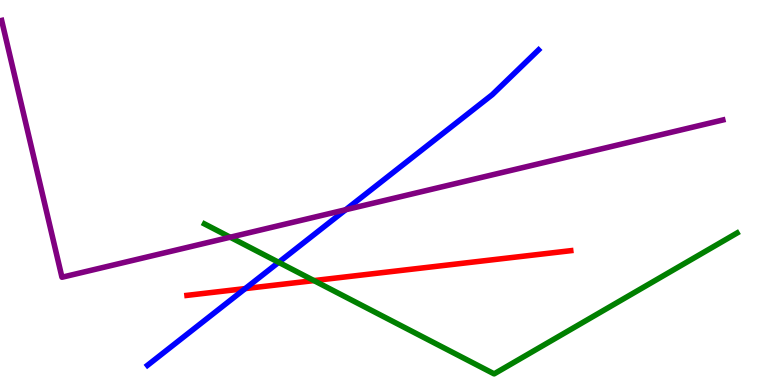[{'lines': ['blue', 'red'], 'intersections': [{'x': 3.16, 'y': 2.5}]}, {'lines': ['green', 'red'], 'intersections': [{'x': 4.05, 'y': 2.71}]}, {'lines': ['purple', 'red'], 'intersections': []}, {'lines': ['blue', 'green'], 'intersections': [{'x': 3.6, 'y': 3.19}]}, {'lines': ['blue', 'purple'], 'intersections': [{'x': 4.46, 'y': 4.55}]}, {'lines': ['green', 'purple'], 'intersections': [{'x': 2.97, 'y': 3.84}]}]